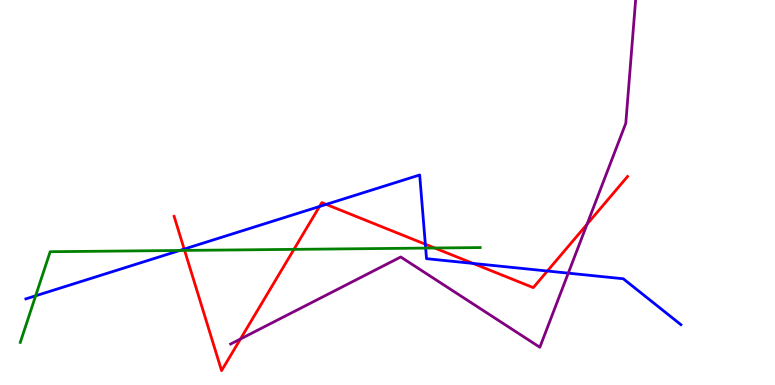[{'lines': ['blue', 'red'], 'intersections': [{'x': 2.38, 'y': 3.53}, {'x': 4.12, 'y': 4.64}, {'x': 4.21, 'y': 4.69}, {'x': 5.49, 'y': 3.66}, {'x': 6.1, 'y': 3.16}, {'x': 7.06, 'y': 2.96}]}, {'lines': ['green', 'red'], 'intersections': [{'x': 2.38, 'y': 3.5}, {'x': 3.79, 'y': 3.52}, {'x': 5.61, 'y': 3.56}]}, {'lines': ['purple', 'red'], 'intersections': [{'x': 3.1, 'y': 1.19}, {'x': 7.57, 'y': 4.18}]}, {'lines': ['blue', 'green'], 'intersections': [{'x': 0.46, 'y': 2.32}, {'x': 2.32, 'y': 3.49}, {'x': 5.49, 'y': 3.56}]}, {'lines': ['blue', 'purple'], 'intersections': [{'x': 7.33, 'y': 2.91}]}, {'lines': ['green', 'purple'], 'intersections': []}]